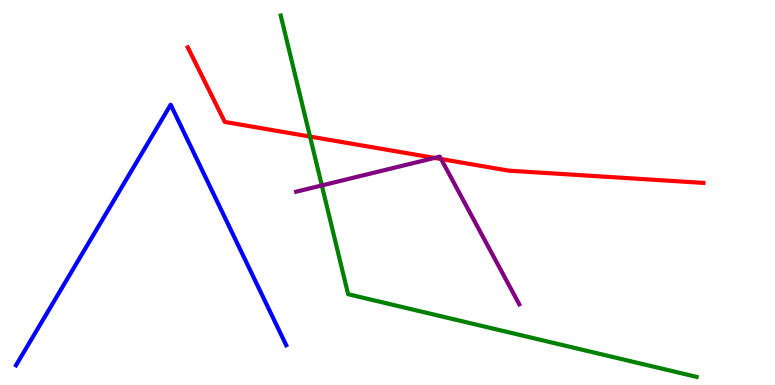[{'lines': ['blue', 'red'], 'intersections': []}, {'lines': ['green', 'red'], 'intersections': [{'x': 4.0, 'y': 6.45}]}, {'lines': ['purple', 'red'], 'intersections': [{'x': 5.61, 'y': 5.9}, {'x': 5.69, 'y': 5.87}]}, {'lines': ['blue', 'green'], 'intersections': []}, {'lines': ['blue', 'purple'], 'intersections': []}, {'lines': ['green', 'purple'], 'intersections': [{'x': 4.15, 'y': 5.18}]}]